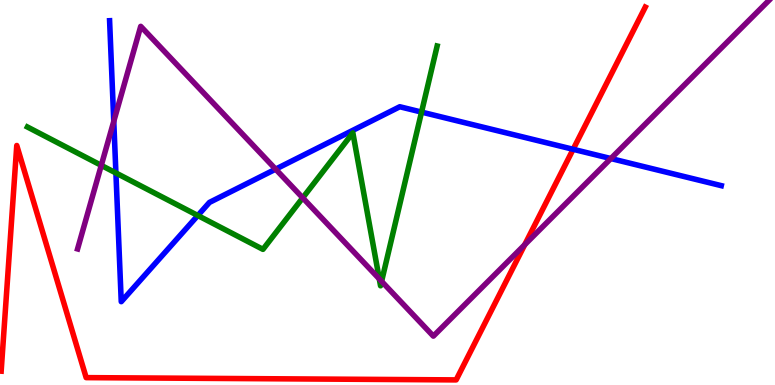[{'lines': ['blue', 'red'], 'intersections': [{'x': 7.4, 'y': 6.12}]}, {'lines': ['green', 'red'], 'intersections': []}, {'lines': ['purple', 'red'], 'intersections': [{'x': 6.77, 'y': 3.64}]}, {'lines': ['blue', 'green'], 'intersections': [{'x': 1.5, 'y': 5.51}, {'x': 2.55, 'y': 4.4}, {'x': 5.44, 'y': 7.09}]}, {'lines': ['blue', 'purple'], 'intersections': [{'x': 1.47, 'y': 6.85}, {'x': 3.56, 'y': 5.61}, {'x': 7.88, 'y': 5.88}]}, {'lines': ['green', 'purple'], 'intersections': [{'x': 1.31, 'y': 5.7}, {'x': 3.91, 'y': 4.86}, {'x': 4.89, 'y': 2.76}, {'x': 4.92, 'y': 2.69}]}]